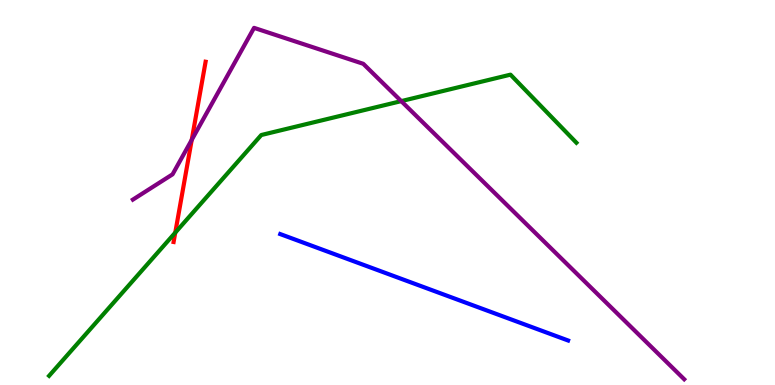[{'lines': ['blue', 'red'], 'intersections': []}, {'lines': ['green', 'red'], 'intersections': [{'x': 2.26, 'y': 3.96}]}, {'lines': ['purple', 'red'], 'intersections': [{'x': 2.47, 'y': 6.37}]}, {'lines': ['blue', 'green'], 'intersections': []}, {'lines': ['blue', 'purple'], 'intersections': []}, {'lines': ['green', 'purple'], 'intersections': [{'x': 5.18, 'y': 7.37}]}]